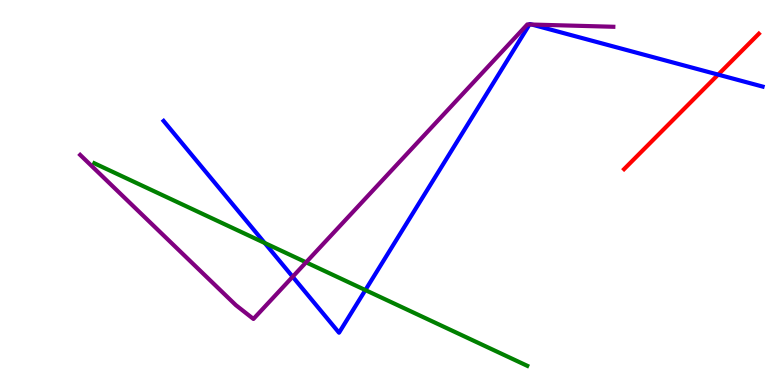[{'lines': ['blue', 'red'], 'intersections': [{'x': 9.27, 'y': 8.06}]}, {'lines': ['green', 'red'], 'intersections': []}, {'lines': ['purple', 'red'], 'intersections': []}, {'lines': ['blue', 'green'], 'intersections': [{'x': 3.42, 'y': 3.69}, {'x': 4.71, 'y': 2.47}]}, {'lines': ['blue', 'purple'], 'intersections': [{'x': 3.78, 'y': 2.81}, {'x': 6.83, 'y': 9.36}, {'x': 6.86, 'y': 9.36}]}, {'lines': ['green', 'purple'], 'intersections': [{'x': 3.95, 'y': 3.19}]}]